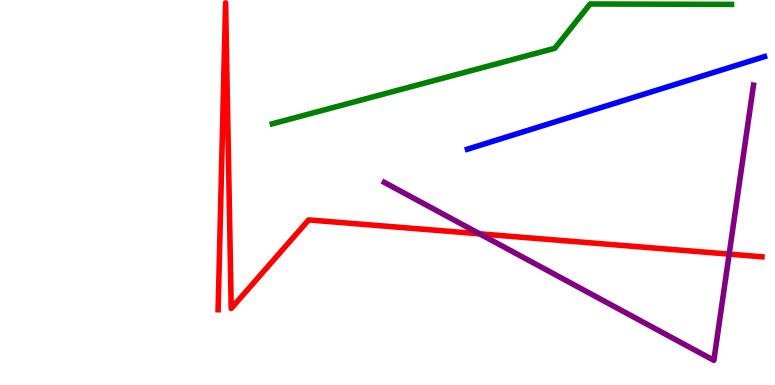[{'lines': ['blue', 'red'], 'intersections': []}, {'lines': ['green', 'red'], 'intersections': []}, {'lines': ['purple', 'red'], 'intersections': [{'x': 6.19, 'y': 3.93}, {'x': 9.41, 'y': 3.4}]}, {'lines': ['blue', 'green'], 'intersections': []}, {'lines': ['blue', 'purple'], 'intersections': []}, {'lines': ['green', 'purple'], 'intersections': []}]